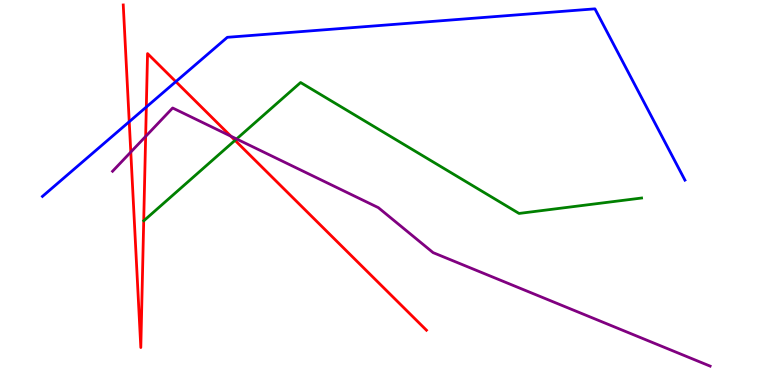[{'lines': ['blue', 'red'], 'intersections': [{'x': 1.67, 'y': 6.84}, {'x': 1.89, 'y': 7.22}, {'x': 2.27, 'y': 7.88}]}, {'lines': ['green', 'red'], 'intersections': [{'x': 3.03, 'y': 6.35}]}, {'lines': ['purple', 'red'], 'intersections': [{'x': 1.69, 'y': 6.05}, {'x': 1.88, 'y': 6.46}, {'x': 2.98, 'y': 6.46}]}, {'lines': ['blue', 'green'], 'intersections': []}, {'lines': ['blue', 'purple'], 'intersections': []}, {'lines': ['green', 'purple'], 'intersections': [{'x': 3.05, 'y': 6.39}]}]